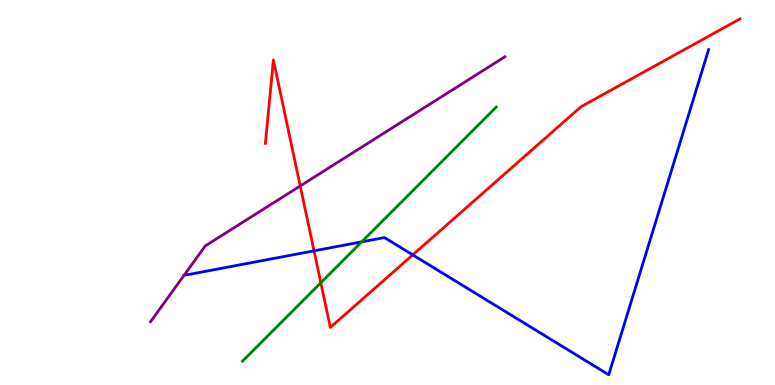[{'lines': ['blue', 'red'], 'intersections': [{'x': 4.05, 'y': 3.48}, {'x': 5.33, 'y': 3.38}]}, {'lines': ['green', 'red'], 'intersections': [{'x': 4.14, 'y': 2.66}]}, {'lines': ['purple', 'red'], 'intersections': [{'x': 3.87, 'y': 5.17}]}, {'lines': ['blue', 'green'], 'intersections': [{'x': 4.67, 'y': 3.72}]}, {'lines': ['blue', 'purple'], 'intersections': []}, {'lines': ['green', 'purple'], 'intersections': []}]